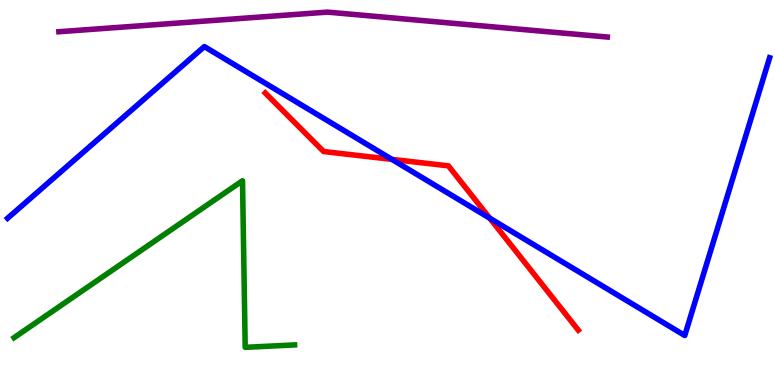[{'lines': ['blue', 'red'], 'intersections': [{'x': 5.06, 'y': 5.86}, {'x': 6.32, 'y': 4.33}]}, {'lines': ['green', 'red'], 'intersections': []}, {'lines': ['purple', 'red'], 'intersections': []}, {'lines': ['blue', 'green'], 'intersections': []}, {'lines': ['blue', 'purple'], 'intersections': []}, {'lines': ['green', 'purple'], 'intersections': []}]